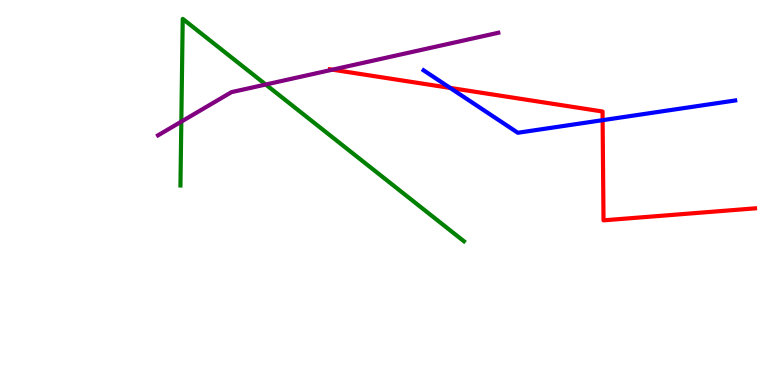[{'lines': ['blue', 'red'], 'intersections': [{'x': 5.81, 'y': 7.72}, {'x': 7.78, 'y': 6.88}]}, {'lines': ['green', 'red'], 'intersections': []}, {'lines': ['purple', 'red'], 'intersections': [{'x': 4.29, 'y': 8.19}]}, {'lines': ['blue', 'green'], 'intersections': []}, {'lines': ['blue', 'purple'], 'intersections': []}, {'lines': ['green', 'purple'], 'intersections': [{'x': 2.34, 'y': 6.84}, {'x': 3.43, 'y': 7.8}]}]